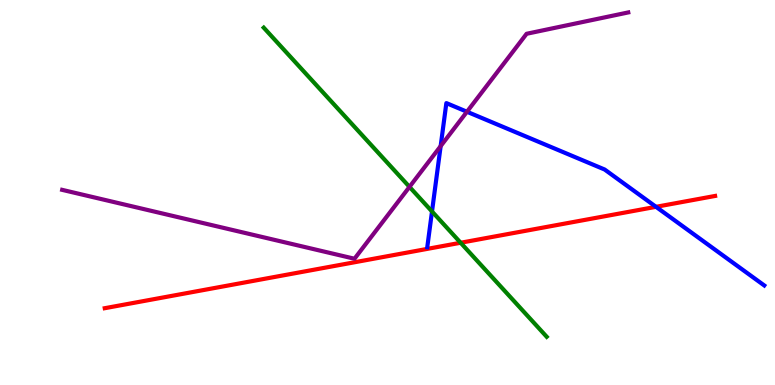[{'lines': ['blue', 'red'], 'intersections': [{'x': 8.46, 'y': 4.63}]}, {'lines': ['green', 'red'], 'intersections': [{'x': 5.94, 'y': 3.69}]}, {'lines': ['purple', 'red'], 'intersections': []}, {'lines': ['blue', 'green'], 'intersections': [{'x': 5.57, 'y': 4.51}]}, {'lines': ['blue', 'purple'], 'intersections': [{'x': 5.69, 'y': 6.2}, {'x': 6.03, 'y': 7.1}]}, {'lines': ['green', 'purple'], 'intersections': [{'x': 5.28, 'y': 5.15}]}]